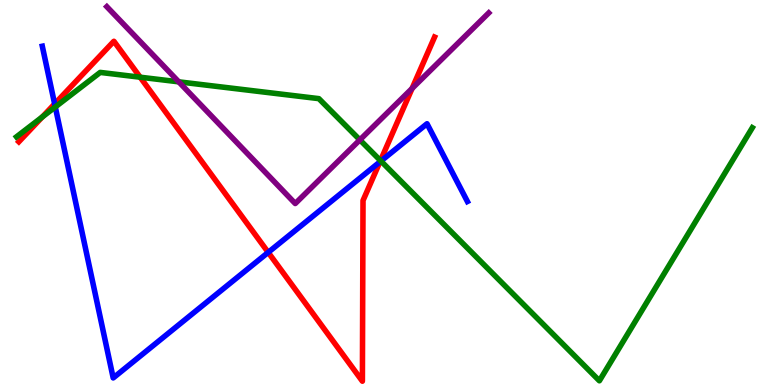[{'lines': ['blue', 'red'], 'intersections': [{'x': 0.705, 'y': 7.3}, {'x': 3.46, 'y': 3.44}, {'x': 4.9, 'y': 5.8}]}, {'lines': ['green', 'red'], 'intersections': [{'x': 0.546, 'y': 6.96}, {'x': 1.81, 'y': 7.99}, {'x': 4.91, 'y': 5.83}]}, {'lines': ['purple', 'red'], 'intersections': [{'x': 5.32, 'y': 7.7}]}, {'lines': ['blue', 'green'], 'intersections': [{'x': 0.713, 'y': 7.22}, {'x': 4.92, 'y': 5.82}]}, {'lines': ['blue', 'purple'], 'intersections': []}, {'lines': ['green', 'purple'], 'intersections': [{'x': 2.31, 'y': 7.87}, {'x': 4.64, 'y': 6.37}]}]